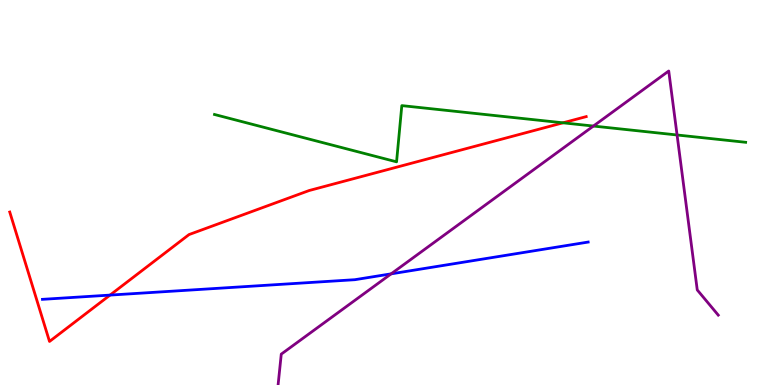[{'lines': ['blue', 'red'], 'intersections': [{'x': 1.42, 'y': 2.34}]}, {'lines': ['green', 'red'], 'intersections': [{'x': 7.26, 'y': 6.81}]}, {'lines': ['purple', 'red'], 'intersections': []}, {'lines': ['blue', 'green'], 'intersections': []}, {'lines': ['blue', 'purple'], 'intersections': [{'x': 5.05, 'y': 2.89}]}, {'lines': ['green', 'purple'], 'intersections': [{'x': 7.66, 'y': 6.73}, {'x': 8.74, 'y': 6.49}]}]